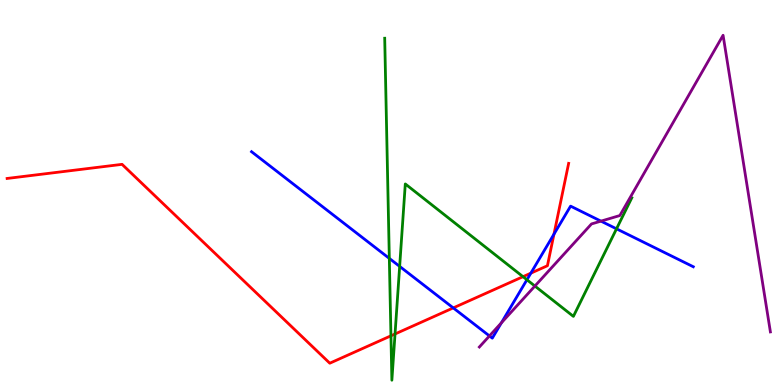[{'lines': ['blue', 'red'], 'intersections': [{'x': 5.85, 'y': 2.0}, {'x': 6.85, 'y': 2.9}, {'x': 7.15, 'y': 3.92}]}, {'lines': ['green', 'red'], 'intersections': [{'x': 5.04, 'y': 1.28}, {'x': 5.1, 'y': 1.33}, {'x': 6.75, 'y': 2.81}]}, {'lines': ['purple', 'red'], 'intersections': []}, {'lines': ['blue', 'green'], 'intersections': [{'x': 5.02, 'y': 3.29}, {'x': 5.16, 'y': 3.08}, {'x': 6.8, 'y': 2.73}, {'x': 7.96, 'y': 4.06}]}, {'lines': ['blue', 'purple'], 'intersections': [{'x': 6.32, 'y': 1.27}, {'x': 6.47, 'y': 1.61}, {'x': 7.75, 'y': 4.26}]}, {'lines': ['green', 'purple'], 'intersections': [{'x': 6.9, 'y': 2.57}]}]